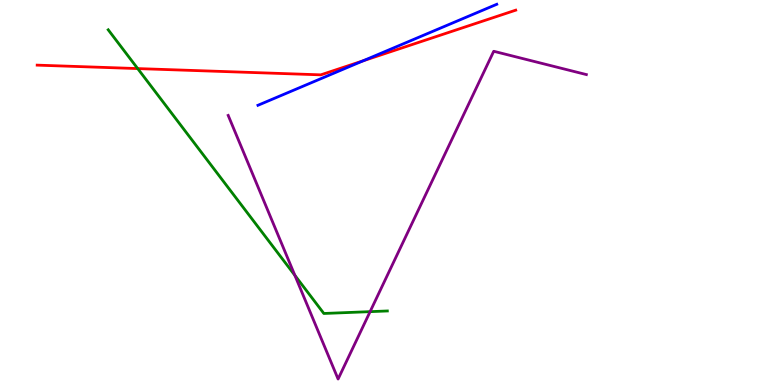[{'lines': ['blue', 'red'], 'intersections': [{'x': 4.69, 'y': 8.42}]}, {'lines': ['green', 'red'], 'intersections': [{'x': 1.78, 'y': 8.22}]}, {'lines': ['purple', 'red'], 'intersections': []}, {'lines': ['blue', 'green'], 'intersections': []}, {'lines': ['blue', 'purple'], 'intersections': []}, {'lines': ['green', 'purple'], 'intersections': [{'x': 3.8, 'y': 2.85}, {'x': 4.78, 'y': 1.91}]}]